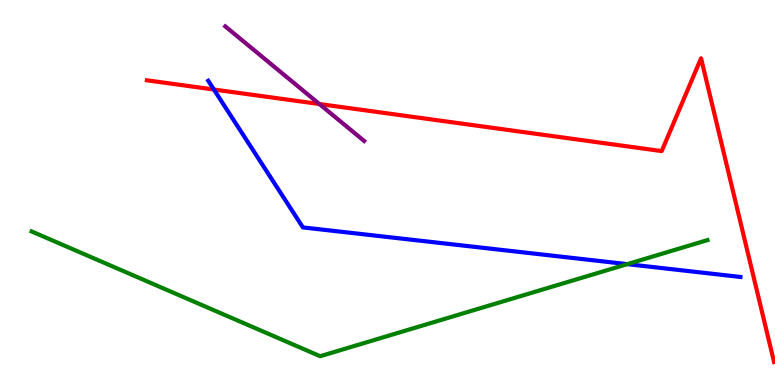[{'lines': ['blue', 'red'], 'intersections': [{'x': 2.76, 'y': 7.68}]}, {'lines': ['green', 'red'], 'intersections': []}, {'lines': ['purple', 'red'], 'intersections': [{'x': 4.12, 'y': 7.3}]}, {'lines': ['blue', 'green'], 'intersections': [{'x': 8.09, 'y': 3.14}]}, {'lines': ['blue', 'purple'], 'intersections': []}, {'lines': ['green', 'purple'], 'intersections': []}]